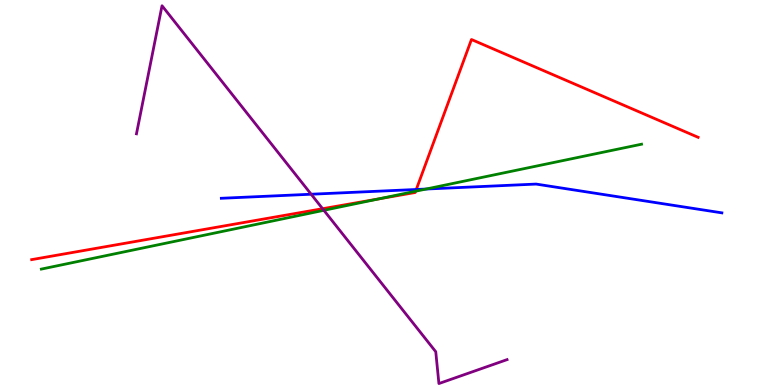[{'lines': ['blue', 'red'], 'intersections': [{'x': 5.37, 'y': 5.08}]}, {'lines': ['green', 'red'], 'intersections': [{'x': 4.89, 'y': 4.84}, {'x': 5.36, 'y': 5.03}]}, {'lines': ['purple', 'red'], 'intersections': [{'x': 4.16, 'y': 4.58}]}, {'lines': ['blue', 'green'], 'intersections': [{'x': 5.5, 'y': 5.09}]}, {'lines': ['blue', 'purple'], 'intersections': [{'x': 4.01, 'y': 4.96}]}, {'lines': ['green', 'purple'], 'intersections': [{'x': 4.18, 'y': 4.54}]}]